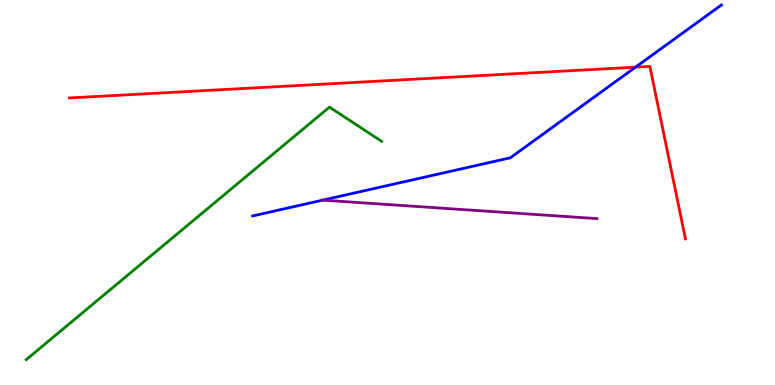[{'lines': ['blue', 'red'], 'intersections': [{'x': 8.2, 'y': 8.26}]}, {'lines': ['green', 'red'], 'intersections': []}, {'lines': ['purple', 'red'], 'intersections': []}, {'lines': ['blue', 'green'], 'intersections': []}, {'lines': ['blue', 'purple'], 'intersections': [{'x': 4.16, 'y': 4.8}]}, {'lines': ['green', 'purple'], 'intersections': []}]